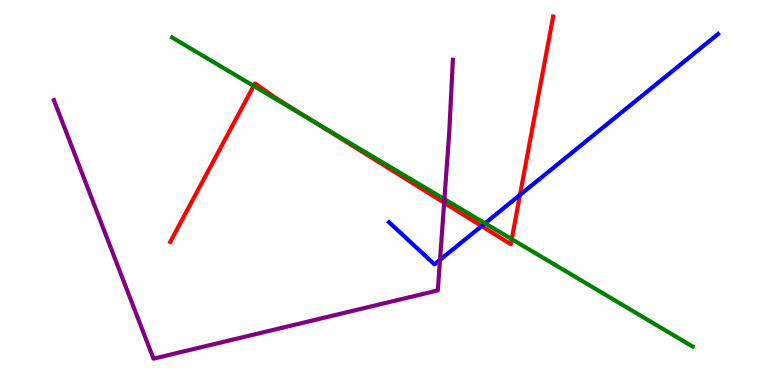[{'lines': ['blue', 'red'], 'intersections': [{'x': 6.21, 'y': 4.13}, {'x': 6.71, 'y': 4.94}]}, {'lines': ['green', 'red'], 'intersections': [{'x': 3.27, 'y': 7.77}, {'x': 4.04, 'y': 6.86}, {'x': 6.6, 'y': 3.79}]}, {'lines': ['purple', 'red'], 'intersections': [{'x': 5.73, 'y': 4.73}]}, {'lines': ['blue', 'green'], 'intersections': [{'x': 6.26, 'y': 4.2}]}, {'lines': ['blue', 'purple'], 'intersections': [{'x': 5.68, 'y': 3.25}]}, {'lines': ['green', 'purple'], 'intersections': [{'x': 5.73, 'y': 4.83}]}]